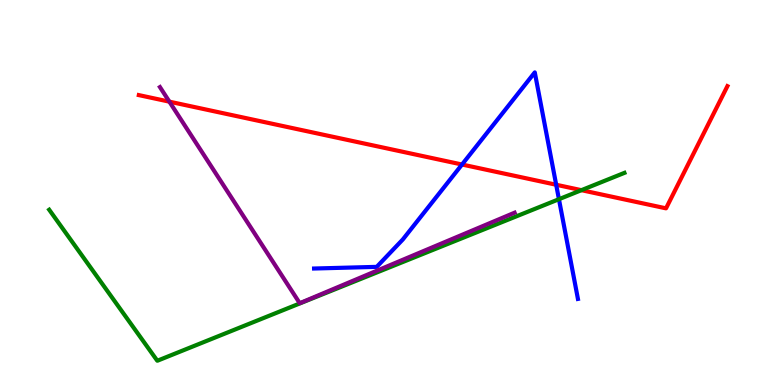[{'lines': ['blue', 'red'], 'intersections': [{'x': 5.96, 'y': 5.73}, {'x': 7.18, 'y': 5.2}]}, {'lines': ['green', 'red'], 'intersections': [{'x': 7.5, 'y': 5.06}]}, {'lines': ['purple', 'red'], 'intersections': [{'x': 2.19, 'y': 7.36}]}, {'lines': ['blue', 'green'], 'intersections': [{'x': 7.21, 'y': 4.83}]}, {'lines': ['blue', 'purple'], 'intersections': []}, {'lines': ['green', 'purple'], 'intersections': []}]